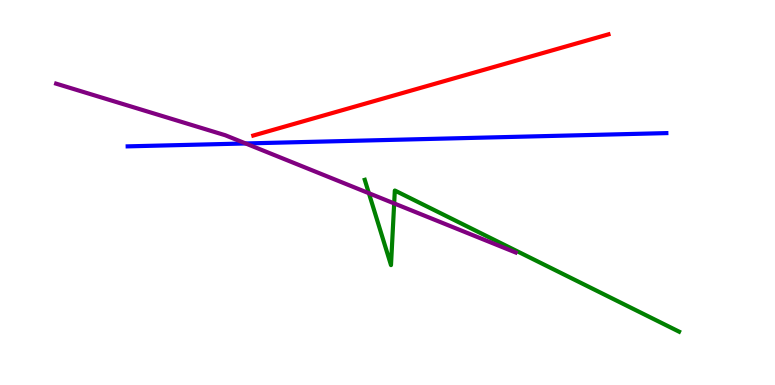[{'lines': ['blue', 'red'], 'intersections': []}, {'lines': ['green', 'red'], 'intersections': []}, {'lines': ['purple', 'red'], 'intersections': []}, {'lines': ['blue', 'green'], 'intersections': []}, {'lines': ['blue', 'purple'], 'intersections': [{'x': 3.17, 'y': 6.27}]}, {'lines': ['green', 'purple'], 'intersections': [{'x': 4.76, 'y': 4.98}, {'x': 5.09, 'y': 4.72}]}]